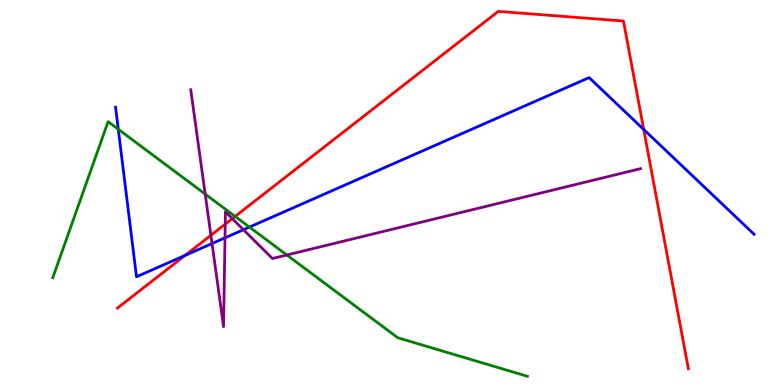[{'lines': ['blue', 'red'], 'intersections': [{'x': 2.39, 'y': 3.37}, {'x': 8.31, 'y': 6.64}]}, {'lines': ['green', 'red'], 'intersections': [{'x': 3.03, 'y': 4.38}]}, {'lines': ['purple', 'red'], 'intersections': [{'x': 2.72, 'y': 3.89}, {'x': 2.91, 'y': 4.18}, {'x': 3.0, 'y': 4.32}]}, {'lines': ['blue', 'green'], 'intersections': [{'x': 1.53, 'y': 6.64}, {'x': 3.22, 'y': 4.1}]}, {'lines': ['blue', 'purple'], 'intersections': [{'x': 2.74, 'y': 3.67}, {'x': 2.9, 'y': 3.82}, {'x': 3.14, 'y': 4.03}]}, {'lines': ['green', 'purple'], 'intersections': [{'x': 2.65, 'y': 4.96}, {'x': 3.7, 'y': 3.38}]}]